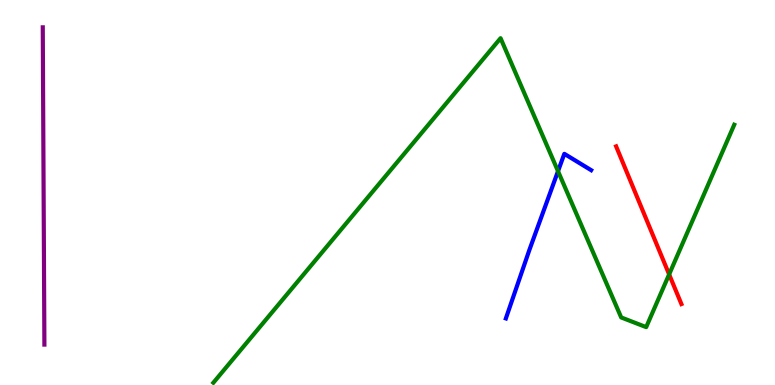[{'lines': ['blue', 'red'], 'intersections': []}, {'lines': ['green', 'red'], 'intersections': [{'x': 8.63, 'y': 2.87}]}, {'lines': ['purple', 'red'], 'intersections': []}, {'lines': ['blue', 'green'], 'intersections': [{'x': 7.2, 'y': 5.55}]}, {'lines': ['blue', 'purple'], 'intersections': []}, {'lines': ['green', 'purple'], 'intersections': []}]